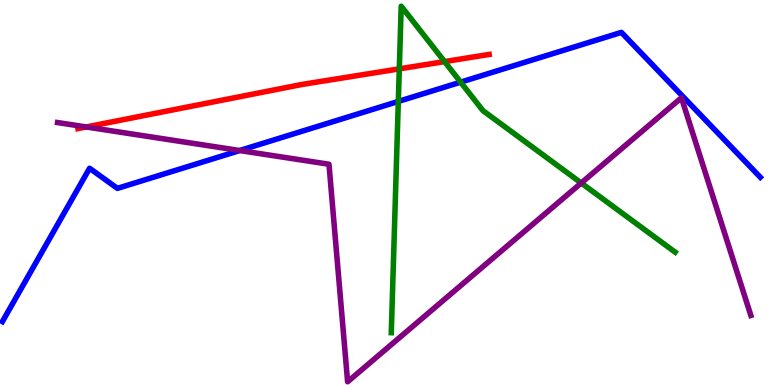[{'lines': ['blue', 'red'], 'intersections': []}, {'lines': ['green', 'red'], 'intersections': [{'x': 5.15, 'y': 8.21}, {'x': 5.74, 'y': 8.4}]}, {'lines': ['purple', 'red'], 'intersections': [{'x': 1.11, 'y': 6.7}]}, {'lines': ['blue', 'green'], 'intersections': [{'x': 5.14, 'y': 7.37}, {'x': 5.94, 'y': 7.87}]}, {'lines': ['blue', 'purple'], 'intersections': [{'x': 3.09, 'y': 6.09}]}, {'lines': ['green', 'purple'], 'intersections': [{'x': 7.5, 'y': 5.25}]}]